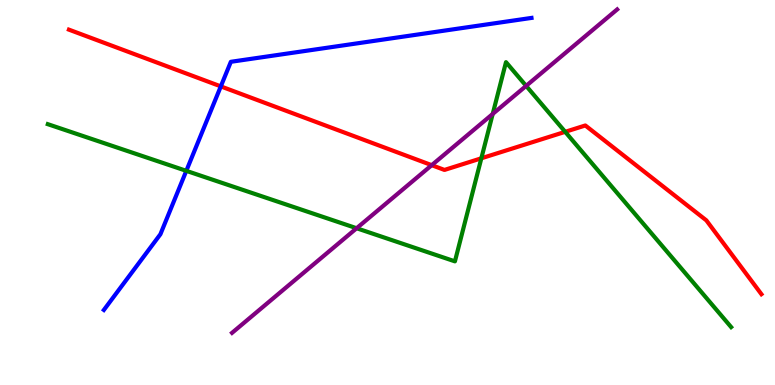[{'lines': ['blue', 'red'], 'intersections': [{'x': 2.85, 'y': 7.76}]}, {'lines': ['green', 'red'], 'intersections': [{'x': 6.21, 'y': 5.89}, {'x': 7.29, 'y': 6.58}]}, {'lines': ['purple', 'red'], 'intersections': [{'x': 5.57, 'y': 5.71}]}, {'lines': ['blue', 'green'], 'intersections': [{'x': 2.4, 'y': 5.56}]}, {'lines': ['blue', 'purple'], 'intersections': []}, {'lines': ['green', 'purple'], 'intersections': [{'x': 4.6, 'y': 4.07}, {'x': 6.36, 'y': 7.04}, {'x': 6.79, 'y': 7.77}]}]